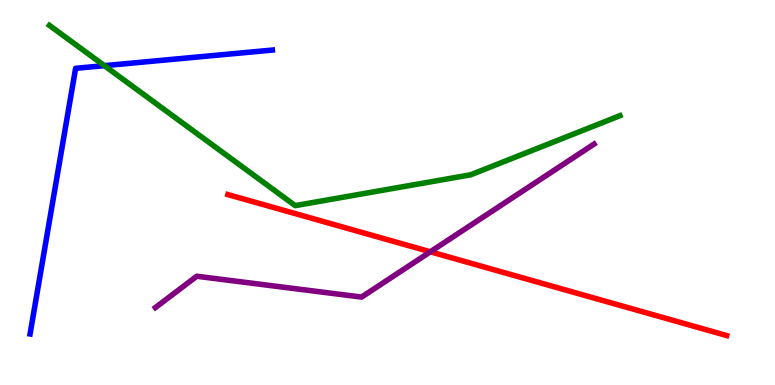[{'lines': ['blue', 'red'], 'intersections': []}, {'lines': ['green', 'red'], 'intersections': []}, {'lines': ['purple', 'red'], 'intersections': [{'x': 5.55, 'y': 3.46}]}, {'lines': ['blue', 'green'], 'intersections': [{'x': 1.35, 'y': 8.29}]}, {'lines': ['blue', 'purple'], 'intersections': []}, {'lines': ['green', 'purple'], 'intersections': []}]